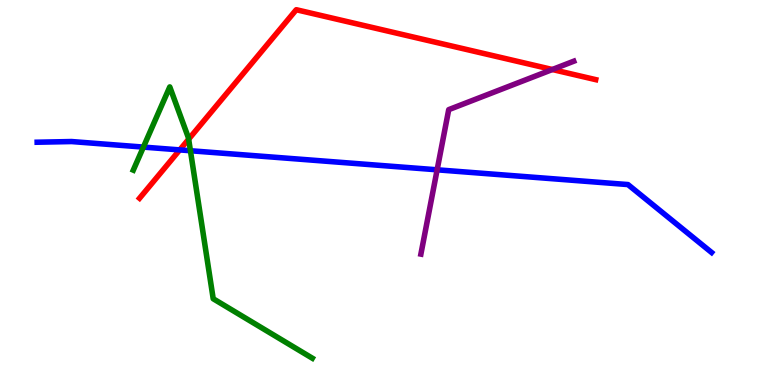[{'lines': ['blue', 'red'], 'intersections': [{'x': 2.32, 'y': 6.11}]}, {'lines': ['green', 'red'], 'intersections': [{'x': 2.43, 'y': 6.39}]}, {'lines': ['purple', 'red'], 'intersections': [{'x': 7.13, 'y': 8.19}]}, {'lines': ['blue', 'green'], 'intersections': [{'x': 1.85, 'y': 6.18}, {'x': 2.46, 'y': 6.08}]}, {'lines': ['blue', 'purple'], 'intersections': [{'x': 5.64, 'y': 5.59}]}, {'lines': ['green', 'purple'], 'intersections': []}]